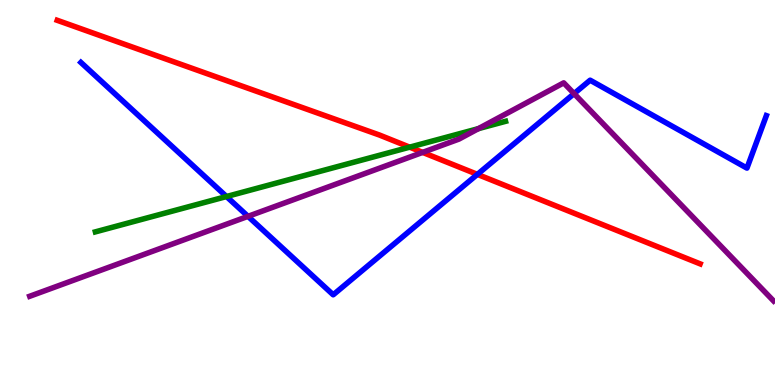[{'lines': ['blue', 'red'], 'intersections': [{'x': 6.16, 'y': 5.47}]}, {'lines': ['green', 'red'], 'intersections': [{'x': 5.29, 'y': 6.18}]}, {'lines': ['purple', 'red'], 'intersections': [{'x': 5.45, 'y': 6.04}]}, {'lines': ['blue', 'green'], 'intersections': [{'x': 2.92, 'y': 4.9}]}, {'lines': ['blue', 'purple'], 'intersections': [{'x': 3.2, 'y': 4.38}, {'x': 7.41, 'y': 7.57}]}, {'lines': ['green', 'purple'], 'intersections': [{'x': 6.17, 'y': 6.66}]}]